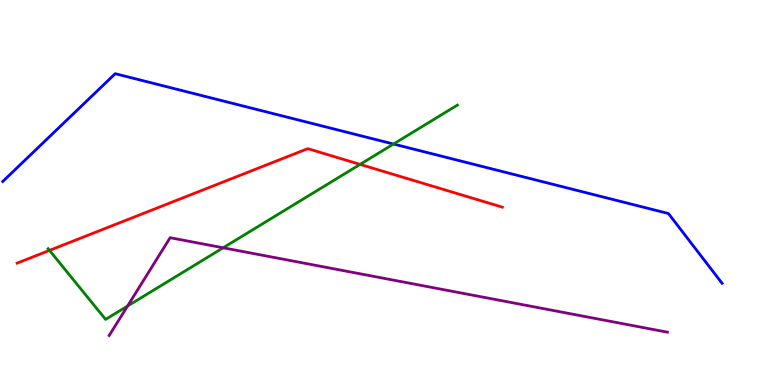[{'lines': ['blue', 'red'], 'intersections': []}, {'lines': ['green', 'red'], 'intersections': [{'x': 0.639, 'y': 3.5}, {'x': 4.65, 'y': 5.73}]}, {'lines': ['purple', 'red'], 'intersections': []}, {'lines': ['blue', 'green'], 'intersections': [{'x': 5.08, 'y': 6.26}]}, {'lines': ['blue', 'purple'], 'intersections': []}, {'lines': ['green', 'purple'], 'intersections': [{'x': 1.65, 'y': 2.05}, {'x': 2.88, 'y': 3.56}]}]